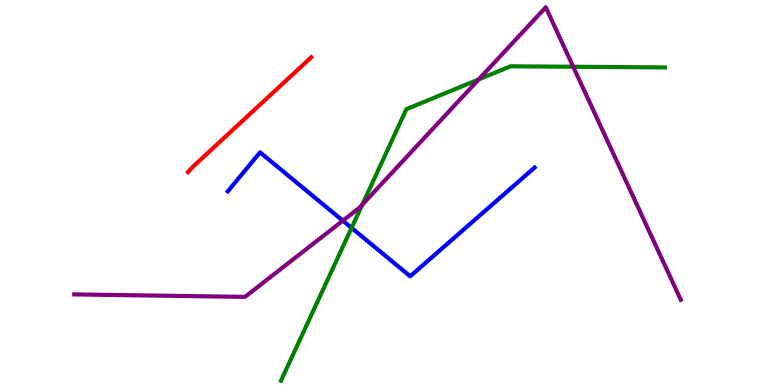[{'lines': ['blue', 'red'], 'intersections': []}, {'lines': ['green', 'red'], 'intersections': []}, {'lines': ['purple', 'red'], 'intersections': []}, {'lines': ['blue', 'green'], 'intersections': [{'x': 4.54, 'y': 4.08}]}, {'lines': ['blue', 'purple'], 'intersections': [{'x': 4.42, 'y': 4.27}]}, {'lines': ['green', 'purple'], 'intersections': [{'x': 4.67, 'y': 4.68}, {'x': 6.18, 'y': 7.94}, {'x': 7.4, 'y': 8.27}]}]